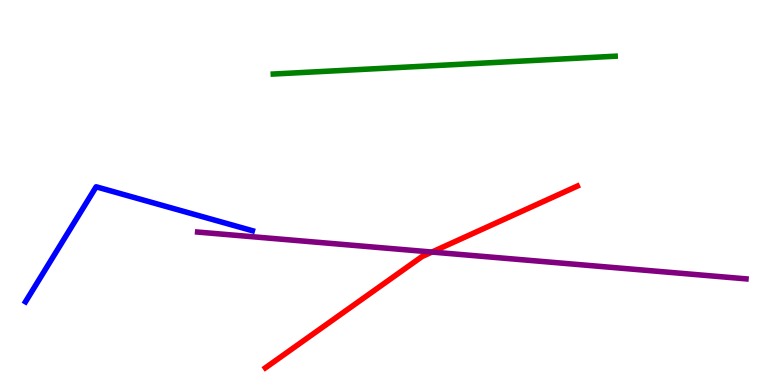[{'lines': ['blue', 'red'], 'intersections': []}, {'lines': ['green', 'red'], 'intersections': []}, {'lines': ['purple', 'red'], 'intersections': [{'x': 5.57, 'y': 3.45}]}, {'lines': ['blue', 'green'], 'intersections': []}, {'lines': ['blue', 'purple'], 'intersections': []}, {'lines': ['green', 'purple'], 'intersections': []}]